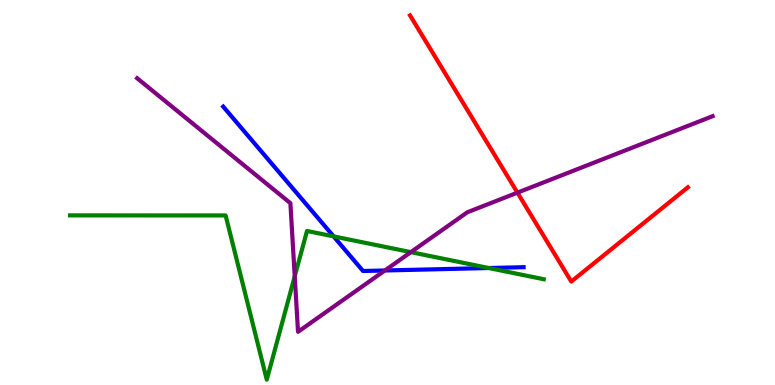[{'lines': ['blue', 'red'], 'intersections': []}, {'lines': ['green', 'red'], 'intersections': []}, {'lines': ['purple', 'red'], 'intersections': [{'x': 6.68, 'y': 5.0}]}, {'lines': ['blue', 'green'], 'intersections': [{'x': 4.3, 'y': 3.86}, {'x': 6.31, 'y': 3.04}]}, {'lines': ['blue', 'purple'], 'intersections': [{'x': 4.97, 'y': 2.97}]}, {'lines': ['green', 'purple'], 'intersections': [{'x': 3.8, 'y': 2.82}, {'x': 5.3, 'y': 3.45}]}]